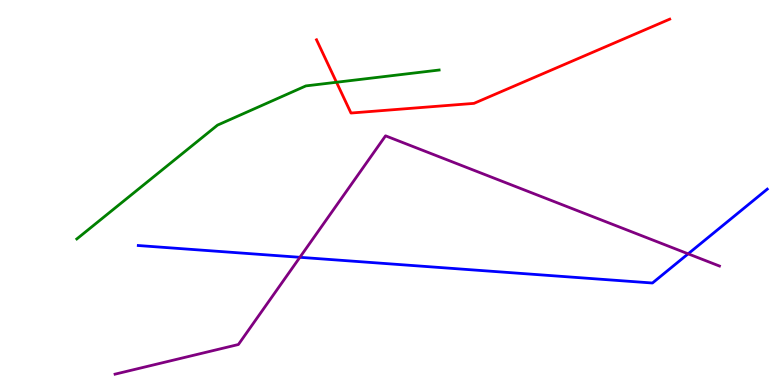[{'lines': ['blue', 'red'], 'intersections': []}, {'lines': ['green', 'red'], 'intersections': [{'x': 4.34, 'y': 7.86}]}, {'lines': ['purple', 'red'], 'intersections': []}, {'lines': ['blue', 'green'], 'intersections': []}, {'lines': ['blue', 'purple'], 'intersections': [{'x': 3.87, 'y': 3.32}, {'x': 8.88, 'y': 3.41}]}, {'lines': ['green', 'purple'], 'intersections': []}]